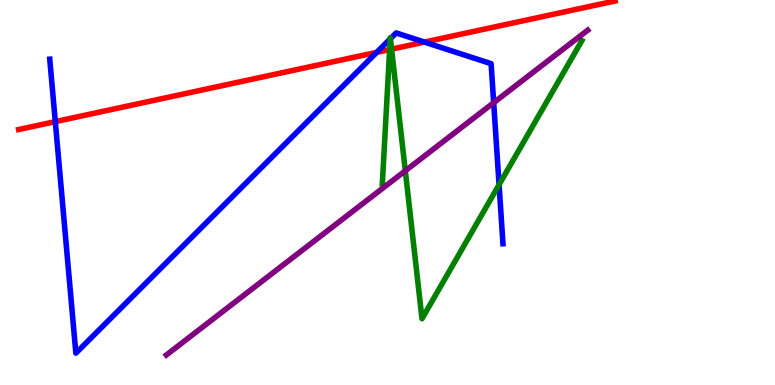[{'lines': ['blue', 'red'], 'intersections': [{'x': 0.714, 'y': 6.84}, {'x': 4.86, 'y': 8.64}, {'x': 5.48, 'y': 8.91}]}, {'lines': ['green', 'red'], 'intersections': [{'x': 5.03, 'y': 8.71}, {'x': 5.05, 'y': 8.72}]}, {'lines': ['purple', 'red'], 'intersections': []}, {'lines': ['blue', 'green'], 'intersections': [{'x': 5.04, 'y': 8.99}, {'x': 5.04, 'y': 9.0}, {'x': 6.44, 'y': 5.2}]}, {'lines': ['blue', 'purple'], 'intersections': [{'x': 6.37, 'y': 7.33}]}, {'lines': ['green', 'purple'], 'intersections': [{'x': 5.23, 'y': 5.56}]}]